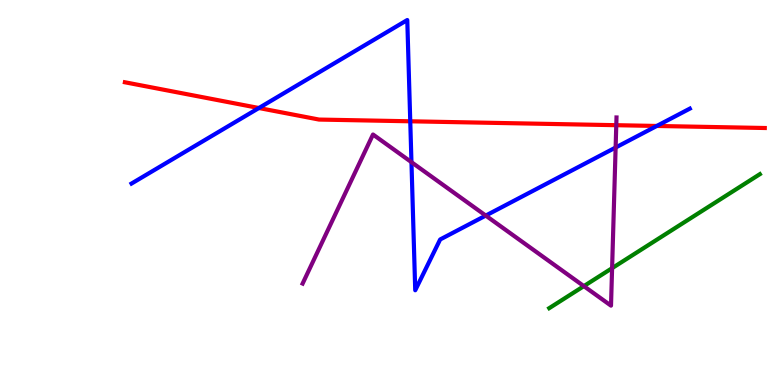[{'lines': ['blue', 'red'], 'intersections': [{'x': 3.34, 'y': 7.19}, {'x': 5.29, 'y': 6.85}, {'x': 8.47, 'y': 6.73}]}, {'lines': ['green', 'red'], 'intersections': []}, {'lines': ['purple', 'red'], 'intersections': [{'x': 7.95, 'y': 6.75}]}, {'lines': ['blue', 'green'], 'intersections': []}, {'lines': ['blue', 'purple'], 'intersections': [{'x': 5.31, 'y': 5.79}, {'x': 6.27, 'y': 4.4}, {'x': 7.94, 'y': 6.17}]}, {'lines': ['green', 'purple'], 'intersections': [{'x': 7.53, 'y': 2.57}, {'x': 7.9, 'y': 3.03}]}]